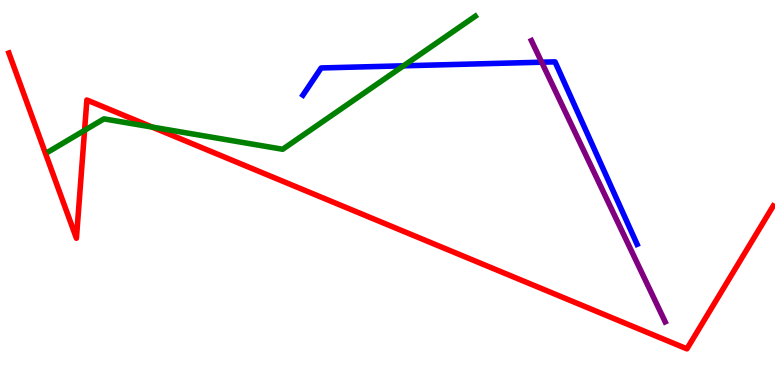[{'lines': ['blue', 'red'], 'intersections': []}, {'lines': ['green', 'red'], 'intersections': [{'x': 1.09, 'y': 6.61}, {'x': 1.96, 'y': 6.7}]}, {'lines': ['purple', 'red'], 'intersections': []}, {'lines': ['blue', 'green'], 'intersections': [{'x': 5.21, 'y': 8.29}]}, {'lines': ['blue', 'purple'], 'intersections': [{'x': 6.99, 'y': 8.38}]}, {'lines': ['green', 'purple'], 'intersections': []}]